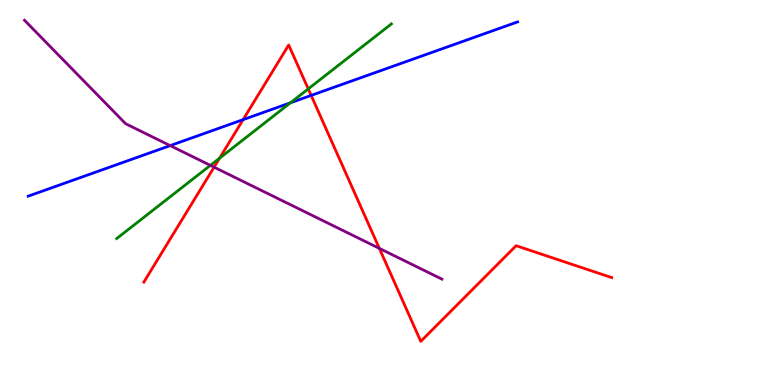[{'lines': ['blue', 'red'], 'intersections': [{'x': 3.14, 'y': 6.89}, {'x': 4.01, 'y': 7.52}]}, {'lines': ['green', 'red'], 'intersections': [{'x': 2.83, 'y': 5.89}, {'x': 3.98, 'y': 7.69}]}, {'lines': ['purple', 'red'], 'intersections': [{'x': 2.76, 'y': 5.66}, {'x': 4.89, 'y': 3.55}]}, {'lines': ['blue', 'green'], 'intersections': [{'x': 3.75, 'y': 7.33}]}, {'lines': ['blue', 'purple'], 'intersections': [{'x': 2.2, 'y': 6.22}]}, {'lines': ['green', 'purple'], 'intersections': [{'x': 2.71, 'y': 5.7}]}]